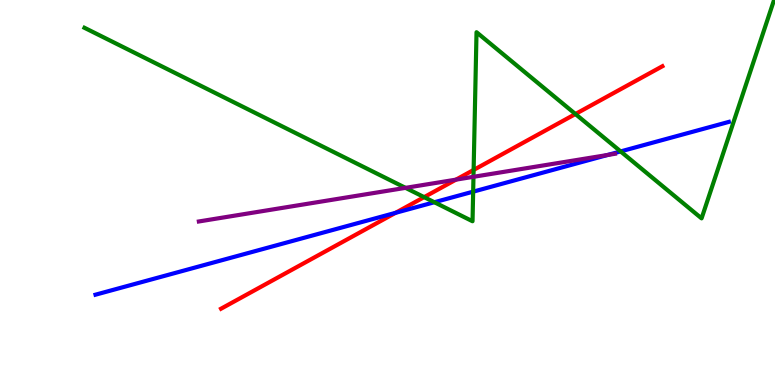[{'lines': ['blue', 'red'], 'intersections': [{'x': 5.1, 'y': 4.47}]}, {'lines': ['green', 'red'], 'intersections': [{'x': 5.47, 'y': 4.88}, {'x': 6.11, 'y': 5.59}, {'x': 7.42, 'y': 7.04}]}, {'lines': ['purple', 'red'], 'intersections': [{'x': 5.88, 'y': 5.33}]}, {'lines': ['blue', 'green'], 'intersections': [{'x': 5.6, 'y': 4.75}, {'x': 6.11, 'y': 5.02}, {'x': 8.01, 'y': 6.07}]}, {'lines': ['blue', 'purple'], 'intersections': [{'x': 7.84, 'y': 5.97}]}, {'lines': ['green', 'purple'], 'intersections': [{'x': 5.23, 'y': 5.12}, {'x': 6.11, 'y': 5.41}]}]